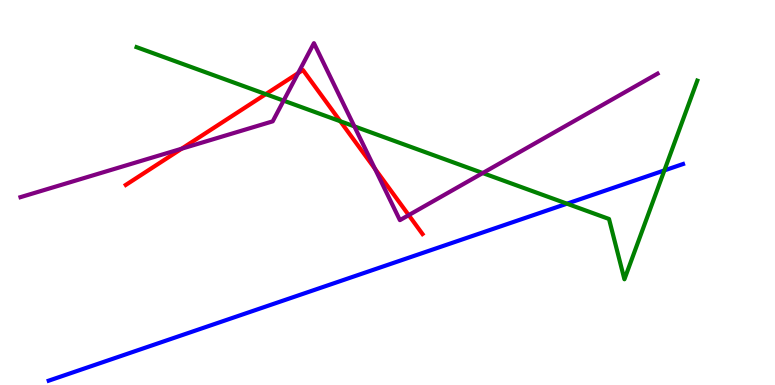[{'lines': ['blue', 'red'], 'intersections': []}, {'lines': ['green', 'red'], 'intersections': [{'x': 3.43, 'y': 7.55}, {'x': 4.39, 'y': 6.85}]}, {'lines': ['purple', 'red'], 'intersections': [{'x': 2.34, 'y': 6.14}, {'x': 3.85, 'y': 8.1}, {'x': 4.84, 'y': 5.62}, {'x': 5.27, 'y': 4.41}]}, {'lines': ['blue', 'green'], 'intersections': [{'x': 7.32, 'y': 4.71}, {'x': 8.57, 'y': 5.57}]}, {'lines': ['blue', 'purple'], 'intersections': []}, {'lines': ['green', 'purple'], 'intersections': [{'x': 3.66, 'y': 7.39}, {'x': 4.57, 'y': 6.72}, {'x': 6.23, 'y': 5.51}]}]